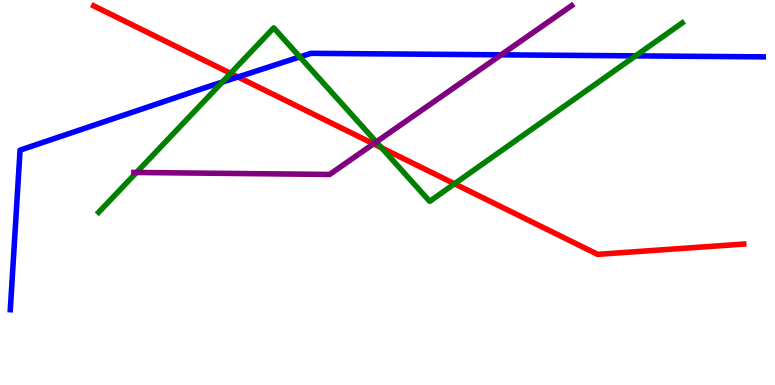[{'lines': ['blue', 'red'], 'intersections': [{'x': 3.07, 'y': 8.0}]}, {'lines': ['green', 'red'], 'intersections': [{'x': 2.98, 'y': 8.09}, {'x': 4.92, 'y': 6.16}, {'x': 5.87, 'y': 5.23}]}, {'lines': ['purple', 'red'], 'intersections': [{'x': 4.82, 'y': 6.26}]}, {'lines': ['blue', 'green'], 'intersections': [{'x': 2.87, 'y': 7.87}, {'x': 3.87, 'y': 8.52}, {'x': 8.2, 'y': 8.55}]}, {'lines': ['blue', 'purple'], 'intersections': [{'x': 6.47, 'y': 8.58}]}, {'lines': ['green', 'purple'], 'intersections': [{'x': 1.76, 'y': 5.52}, {'x': 4.86, 'y': 6.31}]}]